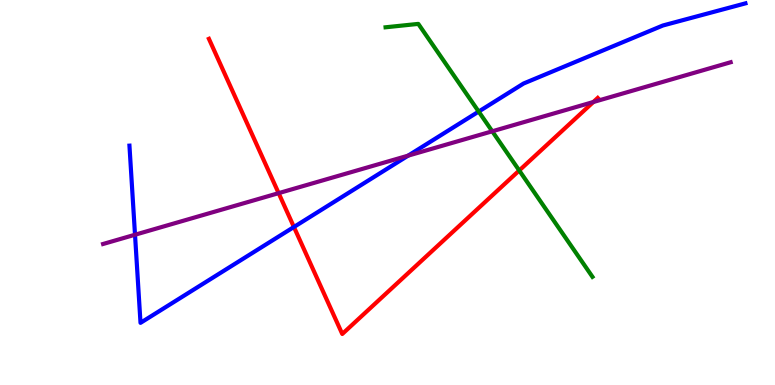[{'lines': ['blue', 'red'], 'intersections': [{'x': 3.79, 'y': 4.1}]}, {'lines': ['green', 'red'], 'intersections': [{'x': 6.7, 'y': 5.57}]}, {'lines': ['purple', 'red'], 'intersections': [{'x': 3.6, 'y': 4.98}, {'x': 7.66, 'y': 7.35}]}, {'lines': ['blue', 'green'], 'intersections': [{'x': 6.18, 'y': 7.1}]}, {'lines': ['blue', 'purple'], 'intersections': [{'x': 1.74, 'y': 3.9}, {'x': 5.27, 'y': 5.96}]}, {'lines': ['green', 'purple'], 'intersections': [{'x': 6.35, 'y': 6.59}]}]